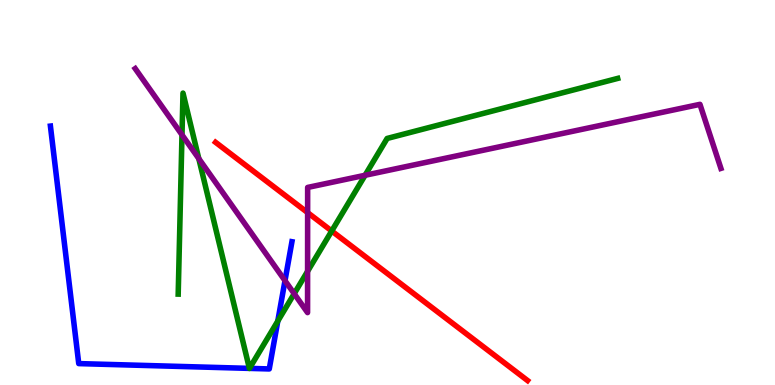[{'lines': ['blue', 'red'], 'intersections': []}, {'lines': ['green', 'red'], 'intersections': [{'x': 4.28, 'y': 4.0}]}, {'lines': ['purple', 'red'], 'intersections': [{'x': 3.97, 'y': 4.48}]}, {'lines': ['blue', 'green'], 'intersections': [{'x': 3.22, 'y': 0.432}, {'x': 3.22, 'y': 0.432}, {'x': 3.58, 'y': 1.66}]}, {'lines': ['blue', 'purple'], 'intersections': [{'x': 3.68, 'y': 2.71}]}, {'lines': ['green', 'purple'], 'intersections': [{'x': 2.35, 'y': 6.5}, {'x': 2.57, 'y': 5.88}, {'x': 3.8, 'y': 2.37}, {'x': 3.97, 'y': 2.95}, {'x': 4.71, 'y': 5.45}]}]